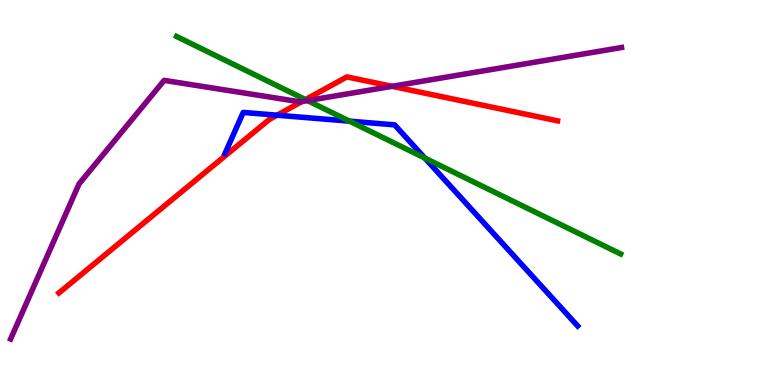[{'lines': ['blue', 'red'], 'intersections': [{'x': 3.57, 'y': 7.01}]}, {'lines': ['green', 'red'], 'intersections': [{'x': 3.94, 'y': 7.41}]}, {'lines': ['purple', 'red'], 'intersections': [{'x': 3.9, 'y': 7.36}, {'x': 5.06, 'y': 7.76}]}, {'lines': ['blue', 'green'], 'intersections': [{'x': 4.51, 'y': 6.85}, {'x': 5.48, 'y': 5.9}]}, {'lines': ['blue', 'purple'], 'intersections': []}, {'lines': ['green', 'purple'], 'intersections': [{'x': 3.97, 'y': 7.39}]}]